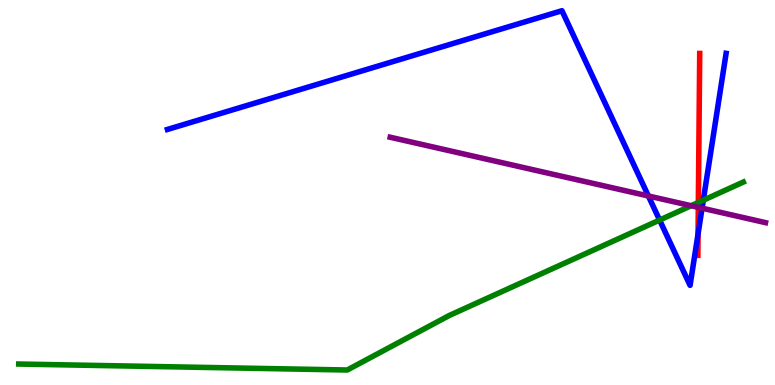[{'lines': ['blue', 'red'], 'intersections': [{'x': 9.01, 'y': 3.92}]}, {'lines': ['green', 'red'], 'intersections': [{'x': 9.01, 'y': 4.74}]}, {'lines': ['purple', 'red'], 'intersections': [{'x': 9.01, 'y': 4.61}]}, {'lines': ['blue', 'green'], 'intersections': [{'x': 8.51, 'y': 4.28}, {'x': 9.07, 'y': 4.8}]}, {'lines': ['blue', 'purple'], 'intersections': [{'x': 8.37, 'y': 4.91}, {'x': 9.06, 'y': 4.59}]}, {'lines': ['green', 'purple'], 'intersections': [{'x': 8.92, 'y': 4.66}]}]